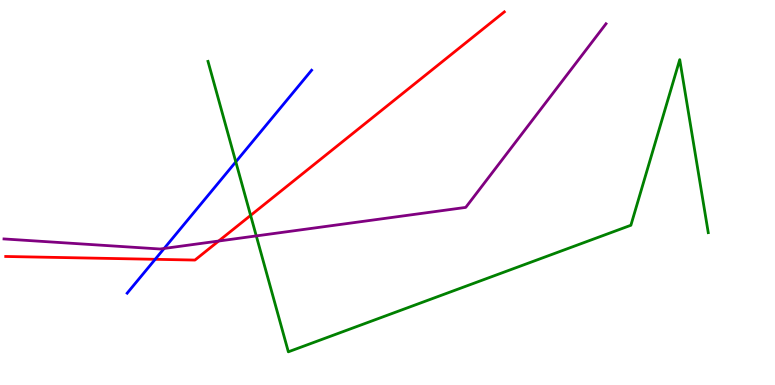[{'lines': ['blue', 'red'], 'intersections': [{'x': 2.0, 'y': 3.26}]}, {'lines': ['green', 'red'], 'intersections': [{'x': 3.23, 'y': 4.41}]}, {'lines': ['purple', 'red'], 'intersections': [{'x': 2.82, 'y': 3.74}]}, {'lines': ['blue', 'green'], 'intersections': [{'x': 3.04, 'y': 5.8}]}, {'lines': ['blue', 'purple'], 'intersections': [{'x': 2.12, 'y': 3.55}]}, {'lines': ['green', 'purple'], 'intersections': [{'x': 3.31, 'y': 3.87}]}]